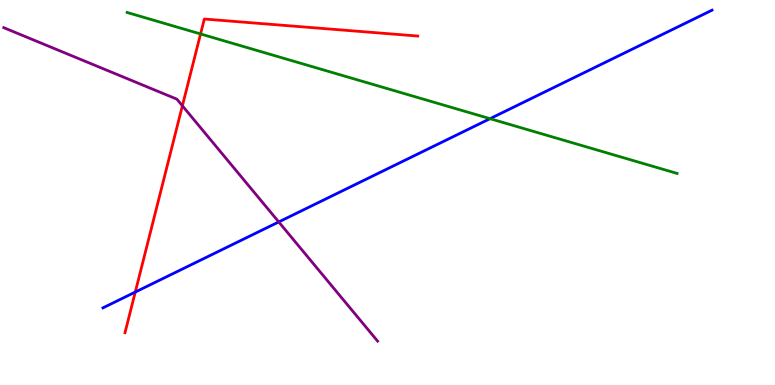[{'lines': ['blue', 'red'], 'intersections': [{'x': 1.75, 'y': 2.41}]}, {'lines': ['green', 'red'], 'intersections': [{'x': 2.59, 'y': 9.12}]}, {'lines': ['purple', 'red'], 'intersections': [{'x': 2.35, 'y': 7.25}]}, {'lines': ['blue', 'green'], 'intersections': [{'x': 6.32, 'y': 6.92}]}, {'lines': ['blue', 'purple'], 'intersections': [{'x': 3.6, 'y': 4.24}]}, {'lines': ['green', 'purple'], 'intersections': []}]